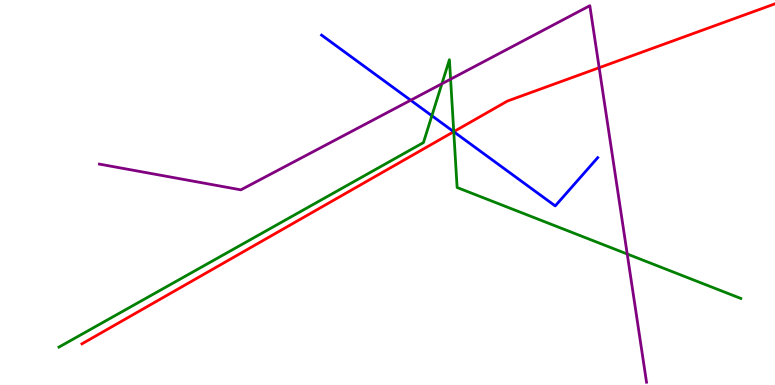[{'lines': ['blue', 'red'], 'intersections': [{'x': 5.85, 'y': 6.58}]}, {'lines': ['green', 'red'], 'intersections': [{'x': 5.85, 'y': 6.58}]}, {'lines': ['purple', 'red'], 'intersections': [{'x': 7.73, 'y': 8.24}]}, {'lines': ['blue', 'green'], 'intersections': [{'x': 5.57, 'y': 6.99}, {'x': 5.85, 'y': 6.58}]}, {'lines': ['blue', 'purple'], 'intersections': [{'x': 5.3, 'y': 7.4}]}, {'lines': ['green', 'purple'], 'intersections': [{'x': 5.7, 'y': 7.82}, {'x': 5.81, 'y': 7.94}, {'x': 8.09, 'y': 3.4}]}]